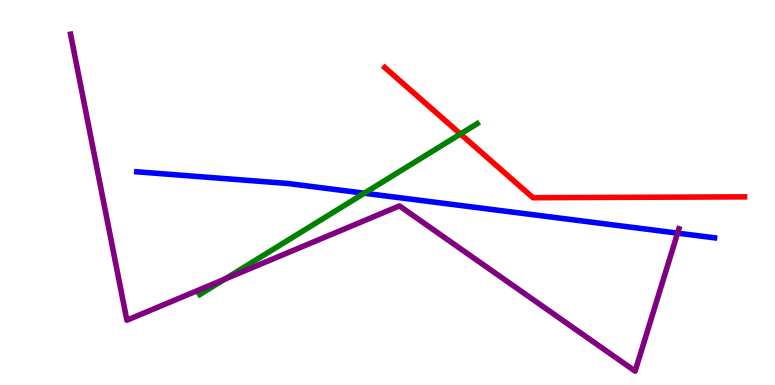[{'lines': ['blue', 'red'], 'intersections': []}, {'lines': ['green', 'red'], 'intersections': [{'x': 5.94, 'y': 6.52}]}, {'lines': ['purple', 'red'], 'intersections': []}, {'lines': ['blue', 'green'], 'intersections': [{'x': 4.7, 'y': 4.98}]}, {'lines': ['blue', 'purple'], 'intersections': [{'x': 8.74, 'y': 3.94}]}, {'lines': ['green', 'purple'], 'intersections': [{'x': 2.9, 'y': 2.75}]}]